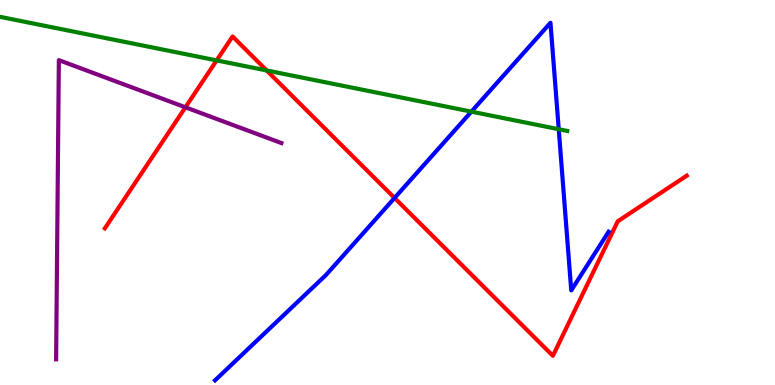[{'lines': ['blue', 'red'], 'intersections': [{'x': 5.09, 'y': 4.86}]}, {'lines': ['green', 'red'], 'intersections': [{'x': 2.8, 'y': 8.43}, {'x': 3.44, 'y': 8.17}]}, {'lines': ['purple', 'red'], 'intersections': [{'x': 2.39, 'y': 7.21}]}, {'lines': ['blue', 'green'], 'intersections': [{'x': 6.08, 'y': 7.1}, {'x': 7.21, 'y': 6.64}]}, {'lines': ['blue', 'purple'], 'intersections': []}, {'lines': ['green', 'purple'], 'intersections': []}]